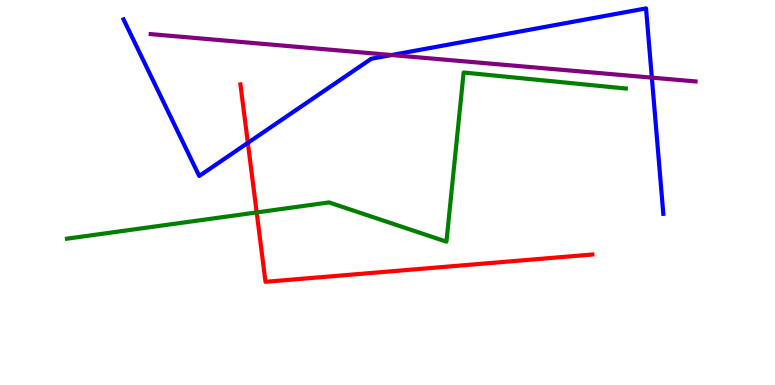[{'lines': ['blue', 'red'], 'intersections': [{'x': 3.2, 'y': 6.29}]}, {'lines': ['green', 'red'], 'intersections': [{'x': 3.31, 'y': 4.48}]}, {'lines': ['purple', 'red'], 'intersections': []}, {'lines': ['blue', 'green'], 'intersections': []}, {'lines': ['blue', 'purple'], 'intersections': [{'x': 5.05, 'y': 8.57}, {'x': 8.41, 'y': 7.98}]}, {'lines': ['green', 'purple'], 'intersections': []}]